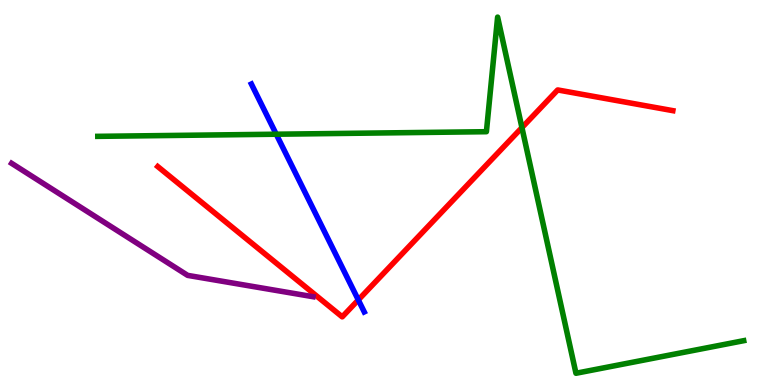[{'lines': ['blue', 'red'], 'intersections': [{'x': 4.62, 'y': 2.21}]}, {'lines': ['green', 'red'], 'intersections': [{'x': 6.73, 'y': 6.69}]}, {'lines': ['purple', 'red'], 'intersections': []}, {'lines': ['blue', 'green'], 'intersections': [{'x': 3.56, 'y': 6.51}]}, {'lines': ['blue', 'purple'], 'intersections': []}, {'lines': ['green', 'purple'], 'intersections': []}]